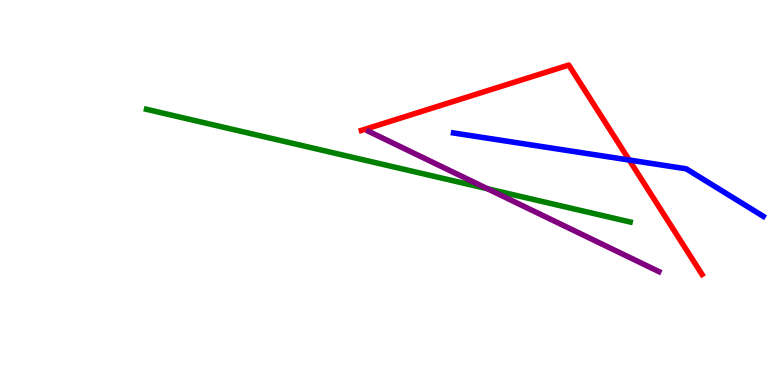[{'lines': ['blue', 'red'], 'intersections': [{'x': 8.12, 'y': 5.84}]}, {'lines': ['green', 'red'], 'intersections': []}, {'lines': ['purple', 'red'], 'intersections': []}, {'lines': ['blue', 'green'], 'intersections': []}, {'lines': ['blue', 'purple'], 'intersections': []}, {'lines': ['green', 'purple'], 'intersections': [{'x': 6.29, 'y': 5.1}]}]